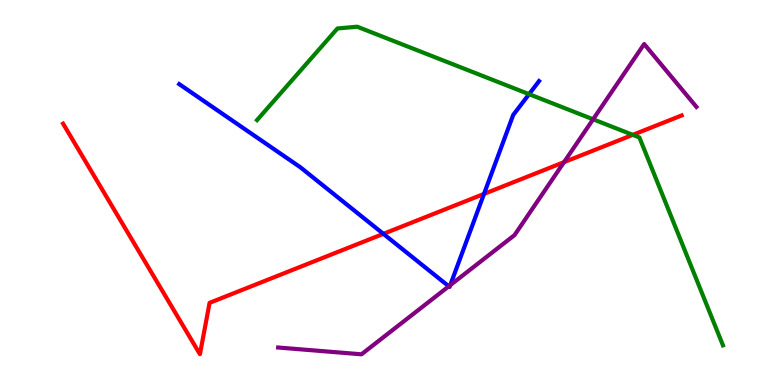[{'lines': ['blue', 'red'], 'intersections': [{'x': 4.95, 'y': 3.93}, {'x': 6.25, 'y': 4.96}]}, {'lines': ['green', 'red'], 'intersections': [{'x': 8.16, 'y': 6.5}]}, {'lines': ['purple', 'red'], 'intersections': [{'x': 7.28, 'y': 5.79}]}, {'lines': ['blue', 'green'], 'intersections': [{'x': 6.83, 'y': 7.55}]}, {'lines': ['blue', 'purple'], 'intersections': [{'x': 5.79, 'y': 2.56}, {'x': 5.81, 'y': 2.59}]}, {'lines': ['green', 'purple'], 'intersections': [{'x': 7.65, 'y': 6.9}]}]